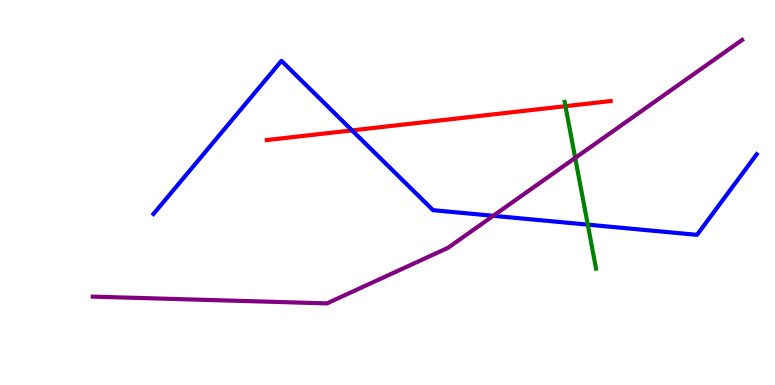[{'lines': ['blue', 'red'], 'intersections': [{'x': 4.54, 'y': 6.61}]}, {'lines': ['green', 'red'], 'intersections': [{'x': 7.3, 'y': 7.24}]}, {'lines': ['purple', 'red'], 'intersections': []}, {'lines': ['blue', 'green'], 'intersections': [{'x': 7.58, 'y': 4.17}]}, {'lines': ['blue', 'purple'], 'intersections': [{'x': 6.36, 'y': 4.39}]}, {'lines': ['green', 'purple'], 'intersections': [{'x': 7.42, 'y': 5.9}]}]